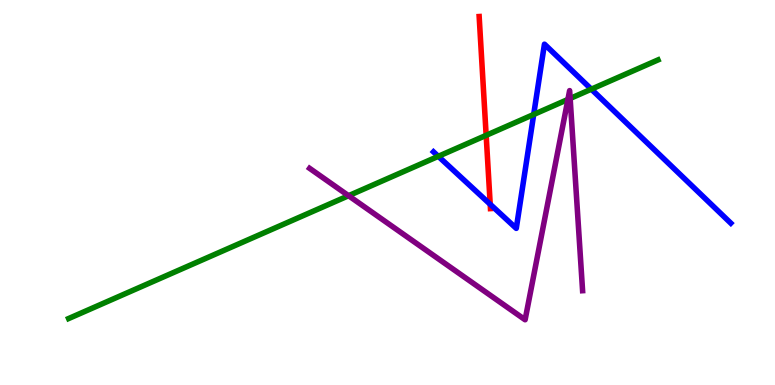[{'lines': ['blue', 'red'], 'intersections': [{'x': 6.33, 'y': 4.69}]}, {'lines': ['green', 'red'], 'intersections': [{'x': 6.27, 'y': 6.48}]}, {'lines': ['purple', 'red'], 'intersections': []}, {'lines': ['blue', 'green'], 'intersections': [{'x': 5.66, 'y': 5.94}, {'x': 6.89, 'y': 7.03}, {'x': 7.63, 'y': 7.68}]}, {'lines': ['blue', 'purple'], 'intersections': []}, {'lines': ['green', 'purple'], 'intersections': [{'x': 4.5, 'y': 4.92}, {'x': 7.33, 'y': 7.42}, {'x': 7.36, 'y': 7.44}]}]